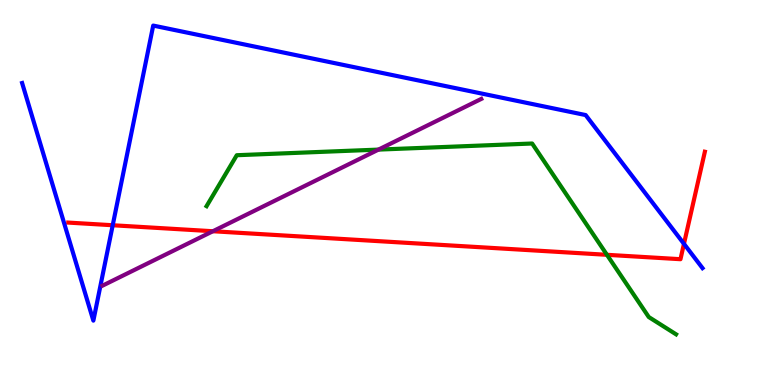[{'lines': ['blue', 'red'], 'intersections': [{'x': 1.45, 'y': 4.15}, {'x': 8.83, 'y': 3.67}]}, {'lines': ['green', 'red'], 'intersections': [{'x': 7.83, 'y': 3.38}]}, {'lines': ['purple', 'red'], 'intersections': [{'x': 2.75, 'y': 3.99}]}, {'lines': ['blue', 'green'], 'intersections': []}, {'lines': ['blue', 'purple'], 'intersections': []}, {'lines': ['green', 'purple'], 'intersections': [{'x': 4.88, 'y': 6.11}]}]